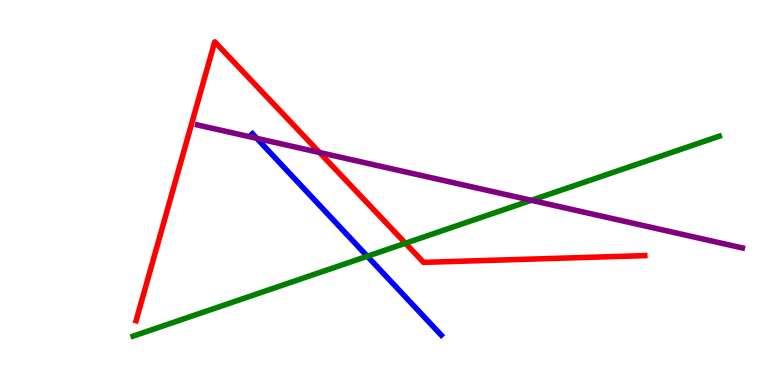[{'lines': ['blue', 'red'], 'intersections': []}, {'lines': ['green', 'red'], 'intersections': [{'x': 5.23, 'y': 3.68}]}, {'lines': ['purple', 'red'], 'intersections': [{'x': 4.12, 'y': 6.04}]}, {'lines': ['blue', 'green'], 'intersections': [{'x': 4.74, 'y': 3.34}]}, {'lines': ['blue', 'purple'], 'intersections': [{'x': 3.31, 'y': 6.41}]}, {'lines': ['green', 'purple'], 'intersections': [{'x': 6.86, 'y': 4.8}]}]